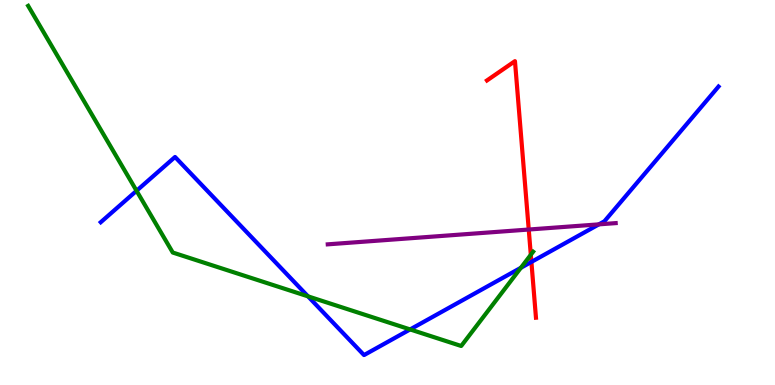[{'lines': ['blue', 'red'], 'intersections': [{'x': 6.86, 'y': 3.2}]}, {'lines': ['green', 'red'], 'intersections': [{'x': 6.85, 'y': 3.38}]}, {'lines': ['purple', 'red'], 'intersections': [{'x': 6.82, 'y': 4.04}]}, {'lines': ['blue', 'green'], 'intersections': [{'x': 1.76, 'y': 5.04}, {'x': 3.97, 'y': 2.3}, {'x': 5.29, 'y': 1.44}, {'x': 6.72, 'y': 3.04}]}, {'lines': ['blue', 'purple'], 'intersections': [{'x': 7.73, 'y': 4.17}]}, {'lines': ['green', 'purple'], 'intersections': []}]